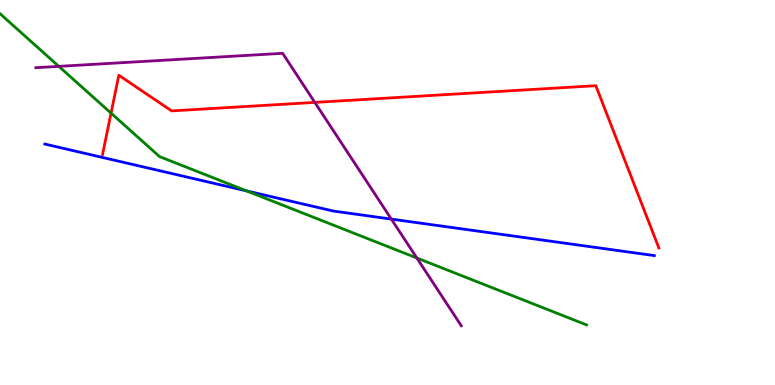[{'lines': ['blue', 'red'], 'intersections': []}, {'lines': ['green', 'red'], 'intersections': [{'x': 1.43, 'y': 7.06}]}, {'lines': ['purple', 'red'], 'intersections': [{'x': 4.06, 'y': 7.34}]}, {'lines': ['blue', 'green'], 'intersections': [{'x': 3.18, 'y': 5.04}]}, {'lines': ['blue', 'purple'], 'intersections': [{'x': 5.05, 'y': 4.31}]}, {'lines': ['green', 'purple'], 'intersections': [{'x': 0.759, 'y': 8.28}, {'x': 5.38, 'y': 3.3}]}]